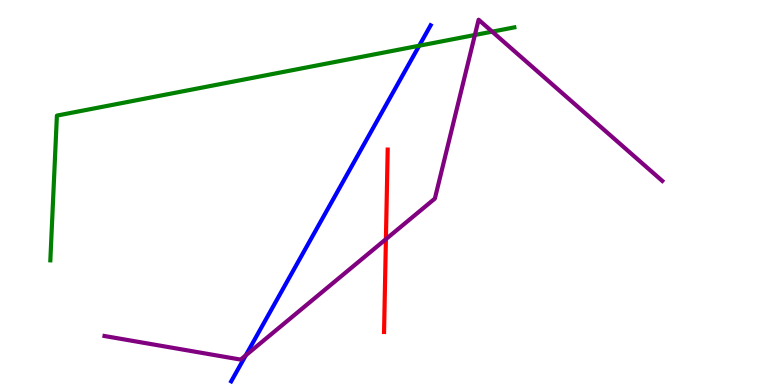[{'lines': ['blue', 'red'], 'intersections': []}, {'lines': ['green', 'red'], 'intersections': []}, {'lines': ['purple', 'red'], 'intersections': [{'x': 4.98, 'y': 3.79}]}, {'lines': ['blue', 'green'], 'intersections': [{'x': 5.41, 'y': 8.81}]}, {'lines': ['blue', 'purple'], 'intersections': [{'x': 3.17, 'y': 0.77}]}, {'lines': ['green', 'purple'], 'intersections': [{'x': 6.13, 'y': 9.09}, {'x': 6.35, 'y': 9.18}]}]